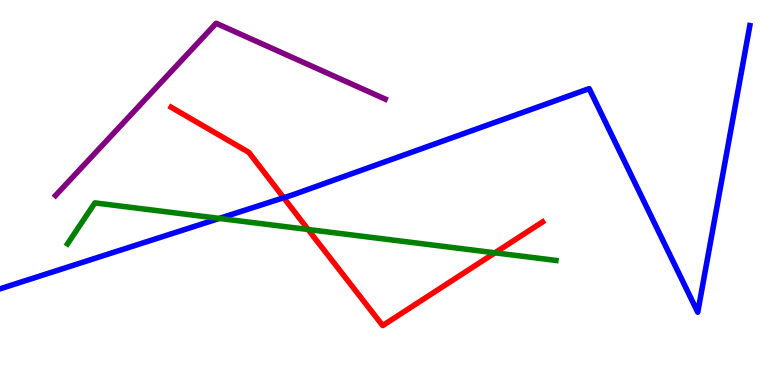[{'lines': ['blue', 'red'], 'intersections': [{'x': 3.66, 'y': 4.86}]}, {'lines': ['green', 'red'], 'intersections': [{'x': 3.98, 'y': 4.04}, {'x': 6.39, 'y': 3.43}]}, {'lines': ['purple', 'red'], 'intersections': []}, {'lines': ['blue', 'green'], 'intersections': [{'x': 2.83, 'y': 4.33}]}, {'lines': ['blue', 'purple'], 'intersections': []}, {'lines': ['green', 'purple'], 'intersections': []}]